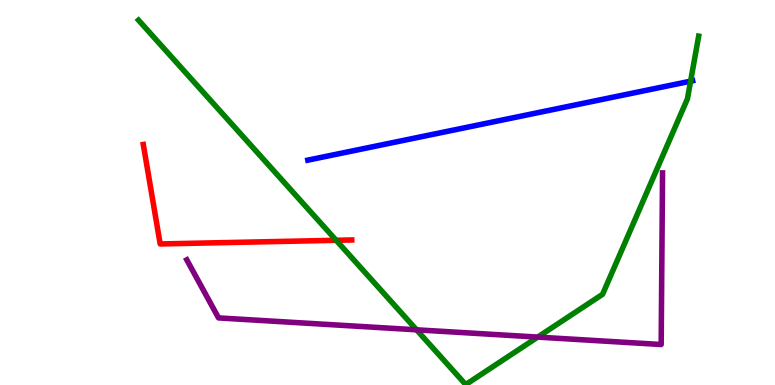[{'lines': ['blue', 'red'], 'intersections': []}, {'lines': ['green', 'red'], 'intersections': [{'x': 4.34, 'y': 3.76}]}, {'lines': ['purple', 'red'], 'intersections': []}, {'lines': ['blue', 'green'], 'intersections': [{'x': 8.91, 'y': 7.89}]}, {'lines': ['blue', 'purple'], 'intersections': []}, {'lines': ['green', 'purple'], 'intersections': [{'x': 5.37, 'y': 1.43}, {'x': 6.94, 'y': 1.24}]}]